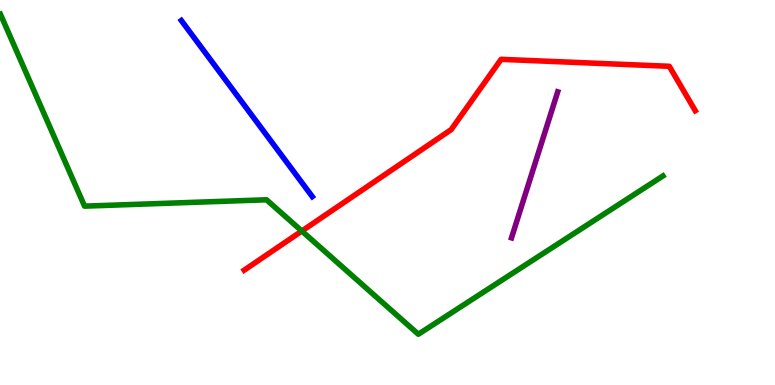[{'lines': ['blue', 'red'], 'intersections': []}, {'lines': ['green', 'red'], 'intersections': [{'x': 3.89, 'y': 4.0}]}, {'lines': ['purple', 'red'], 'intersections': []}, {'lines': ['blue', 'green'], 'intersections': []}, {'lines': ['blue', 'purple'], 'intersections': []}, {'lines': ['green', 'purple'], 'intersections': []}]